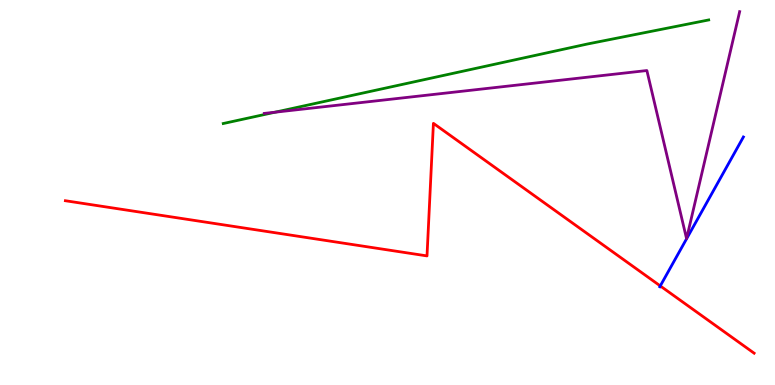[{'lines': ['blue', 'red'], 'intersections': [{'x': 8.52, 'y': 2.57}]}, {'lines': ['green', 'red'], 'intersections': []}, {'lines': ['purple', 'red'], 'intersections': []}, {'lines': ['blue', 'green'], 'intersections': []}, {'lines': ['blue', 'purple'], 'intersections': []}, {'lines': ['green', 'purple'], 'intersections': [{'x': 3.55, 'y': 7.09}]}]